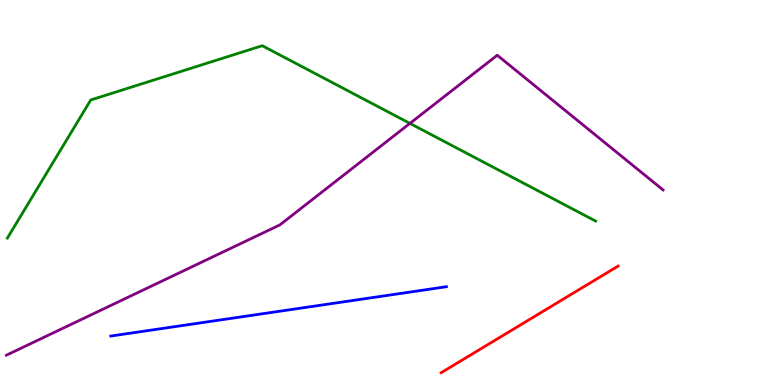[{'lines': ['blue', 'red'], 'intersections': []}, {'lines': ['green', 'red'], 'intersections': []}, {'lines': ['purple', 'red'], 'intersections': []}, {'lines': ['blue', 'green'], 'intersections': []}, {'lines': ['blue', 'purple'], 'intersections': []}, {'lines': ['green', 'purple'], 'intersections': [{'x': 5.29, 'y': 6.8}]}]